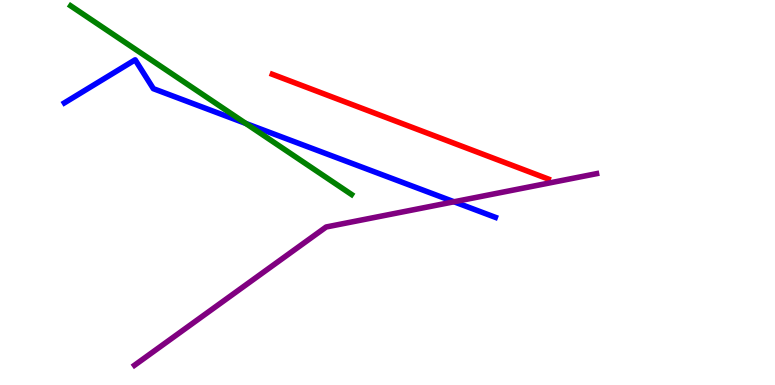[{'lines': ['blue', 'red'], 'intersections': []}, {'lines': ['green', 'red'], 'intersections': []}, {'lines': ['purple', 'red'], 'intersections': []}, {'lines': ['blue', 'green'], 'intersections': [{'x': 3.17, 'y': 6.79}]}, {'lines': ['blue', 'purple'], 'intersections': [{'x': 5.86, 'y': 4.76}]}, {'lines': ['green', 'purple'], 'intersections': []}]